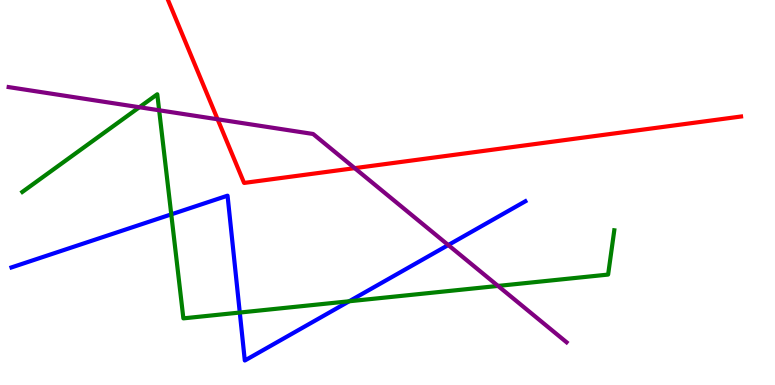[{'lines': ['blue', 'red'], 'intersections': []}, {'lines': ['green', 'red'], 'intersections': []}, {'lines': ['purple', 'red'], 'intersections': [{'x': 2.81, 'y': 6.9}, {'x': 4.58, 'y': 5.63}]}, {'lines': ['blue', 'green'], 'intersections': [{'x': 2.21, 'y': 4.43}, {'x': 3.09, 'y': 1.88}, {'x': 4.51, 'y': 2.17}]}, {'lines': ['blue', 'purple'], 'intersections': [{'x': 5.78, 'y': 3.64}]}, {'lines': ['green', 'purple'], 'intersections': [{'x': 1.8, 'y': 7.21}, {'x': 2.05, 'y': 7.14}, {'x': 6.43, 'y': 2.57}]}]